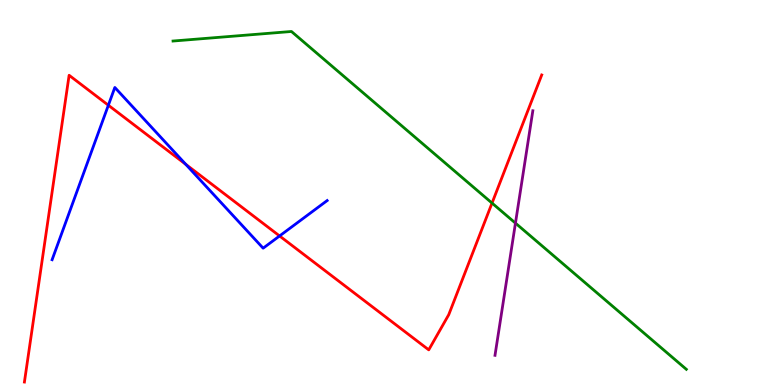[{'lines': ['blue', 'red'], 'intersections': [{'x': 1.4, 'y': 7.27}, {'x': 2.4, 'y': 5.73}, {'x': 3.61, 'y': 3.87}]}, {'lines': ['green', 'red'], 'intersections': [{'x': 6.35, 'y': 4.73}]}, {'lines': ['purple', 'red'], 'intersections': []}, {'lines': ['blue', 'green'], 'intersections': []}, {'lines': ['blue', 'purple'], 'intersections': []}, {'lines': ['green', 'purple'], 'intersections': [{'x': 6.65, 'y': 4.2}]}]